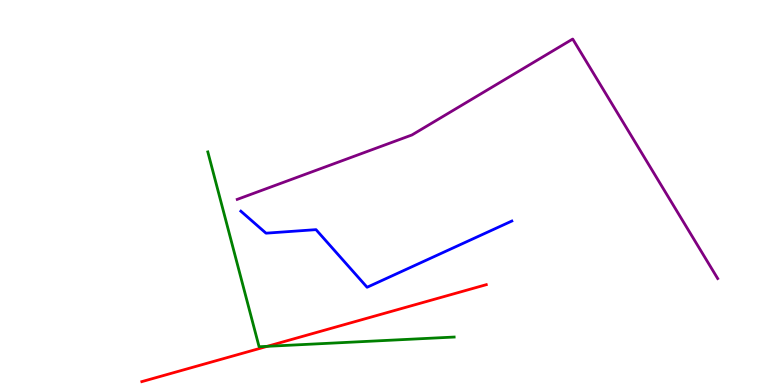[{'lines': ['blue', 'red'], 'intersections': []}, {'lines': ['green', 'red'], 'intersections': [{'x': 3.45, 'y': 1.0}]}, {'lines': ['purple', 'red'], 'intersections': []}, {'lines': ['blue', 'green'], 'intersections': []}, {'lines': ['blue', 'purple'], 'intersections': []}, {'lines': ['green', 'purple'], 'intersections': []}]